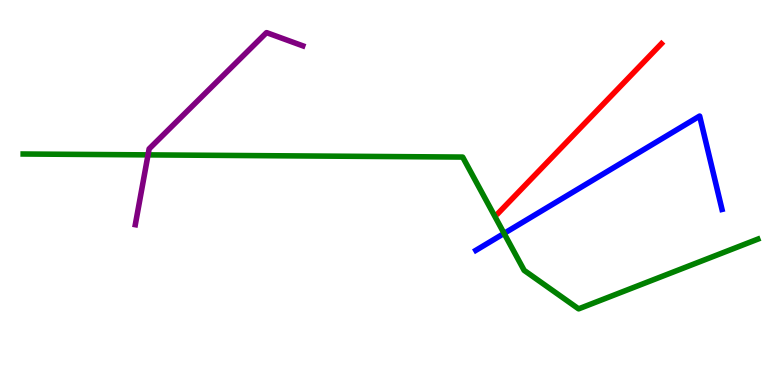[{'lines': ['blue', 'red'], 'intersections': []}, {'lines': ['green', 'red'], 'intersections': []}, {'lines': ['purple', 'red'], 'intersections': []}, {'lines': ['blue', 'green'], 'intersections': [{'x': 6.5, 'y': 3.94}]}, {'lines': ['blue', 'purple'], 'intersections': []}, {'lines': ['green', 'purple'], 'intersections': [{'x': 1.91, 'y': 5.98}]}]